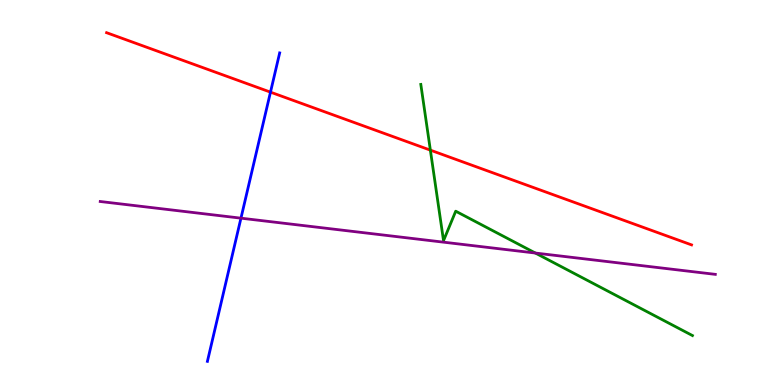[{'lines': ['blue', 'red'], 'intersections': [{'x': 3.49, 'y': 7.61}]}, {'lines': ['green', 'red'], 'intersections': [{'x': 5.55, 'y': 6.1}]}, {'lines': ['purple', 'red'], 'intersections': []}, {'lines': ['blue', 'green'], 'intersections': []}, {'lines': ['blue', 'purple'], 'intersections': [{'x': 3.11, 'y': 4.33}]}, {'lines': ['green', 'purple'], 'intersections': [{'x': 6.91, 'y': 3.43}]}]